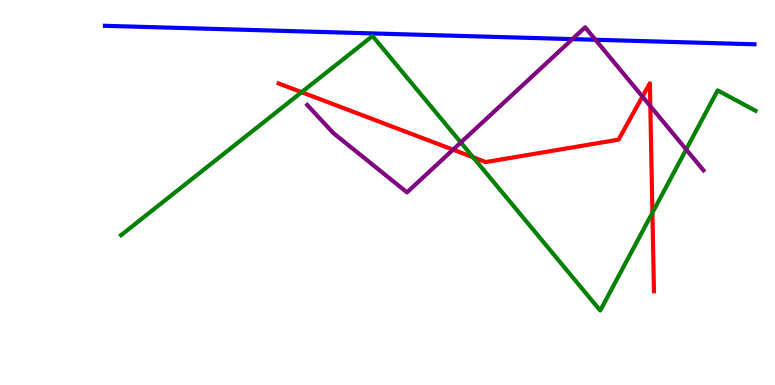[{'lines': ['blue', 'red'], 'intersections': []}, {'lines': ['green', 'red'], 'intersections': [{'x': 3.89, 'y': 7.61}, {'x': 6.11, 'y': 5.91}, {'x': 8.42, 'y': 4.48}]}, {'lines': ['purple', 'red'], 'intersections': [{'x': 5.85, 'y': 6.11}, {'x': 8.29, 'y': 7.49}, {'x': 8.39, 'y': 7.24}]}, {'lines': ['blue', 'green'], 'intersections': []}, {'lines': ['blue', 'purple'], 'intersections': [{'x': 7.39, 'y': 8.98}, {'x': 7.68, 'y': 8.97}]}, {'lines': ['green', 'purple'], 'intersections': [{'x': 5.95, 'y': 6.3}, {'x': 8.85, 'y': 6.12}]}]